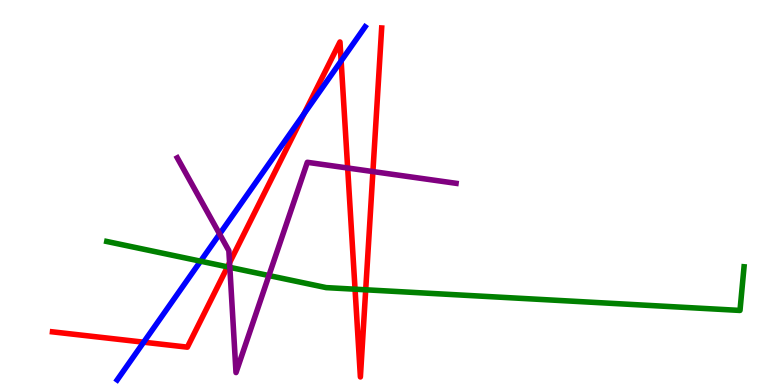[{'lines': ['blue', 'red'], 'intersections': [{'x': 1.85, 'y': 1.11}, {'x': 3.92, 'y': 7.05}, {'x': 4.4, 'y': 8.42}]}, {'lines': ['green', 'red'], 'intersections': [{'x': 2.94, 'y': 3.07}, {'x': 4.58, 'y': 2.49}, {'x': 4.72, 'y': 2.47}]}, {'lines': ['purple', 'red'], 'intersections': [{'x': 2.96, 'y': 3.18}, {'x': 4.49, 'y': 5.64}, {'x': 4.81, 'y': 5.54}]}, {'lines': ['blue', 'green'], 'intersections': [{'x': 2.59, 'y': 3.22}]}, {'lines': ['blue', 'purple'], 'intersections': [{'x': 2.83, 'y': 3.92}]}, {'lines': ['green', 'purple'], 'intersections': [{'x': 2.97, 'y': 3.06}, {'x': 3.47, 'y': 2.84}]}]